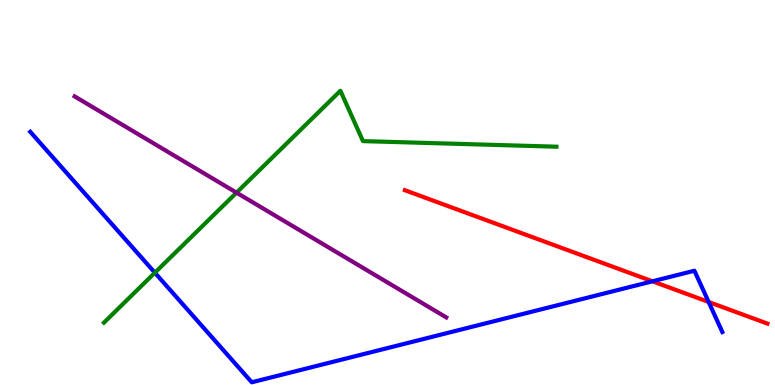[{'lines': ['blue', 'red'], 'intersections': [{'x': 8.42, 'y': 2.69}, {'x': 9.14, 'y': 2.16}]}, {'lines': ['green', 'red'], 'intersections': []}, {'lines': ['purple', 'red'], 'intersections': []}, {'lines': ['blue', 'green'], 'intersections': [{'x': 2.0, 'y': 2.92}]}, {'lines': ['blue', 'purple'], 'intersections': []}, {'lines': ['green', 'purple'], 'intersections': [{'x': 3.05, 'y': 5.0}]}]